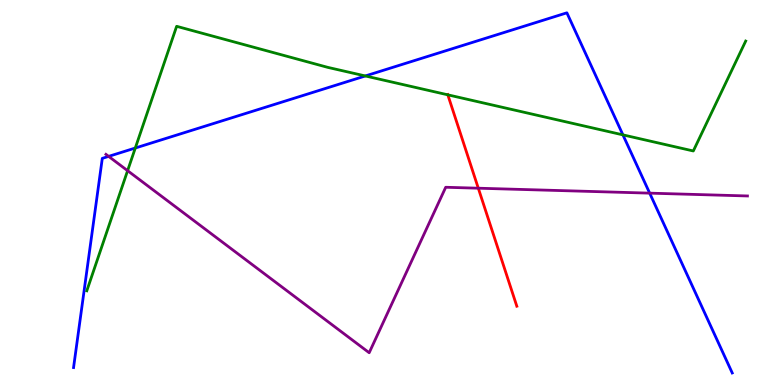[{'lines': ['blue', 'red'], 'intersections': []}, {'lines': ['green', 'red'], 'intersections': [{'x': 5.78, 'y': 7.54}]}, {'lines': ['purple', 'red'], 'intersections': [{'x': 6.17, 'y': 5.11}]}, {'lines': ['blue', 'green'], 'intersections': [{'x': 1.75, 'y': 6.16}, {'x': 4.71, 'y': 8.03}, {'x': 8.04, 'y': 6.5}]}, {'lines': ['blue', 'purple'], 'intersections': [{'x': 1.4, 'y': 5.94}, {'x': 8.38, 'y': 4.98}]}, {'lines': ['green', 'purple'], 'intersections': [{'x': 1.65, 'y': 5.57}]}]